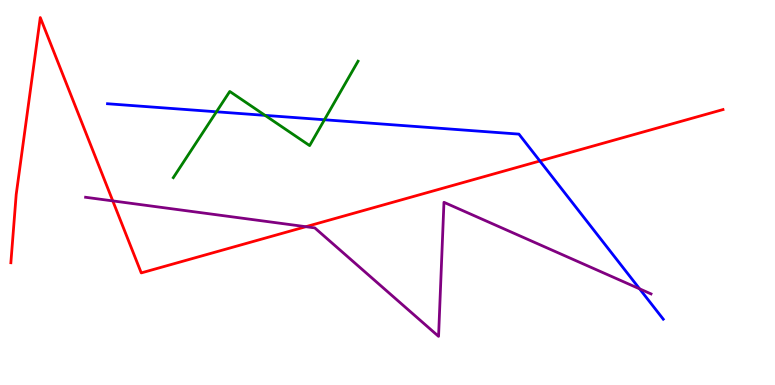[{'lines': ['blue', 'red'], 'intersections': [{'x': 6.97, 'y': 5.82}]}, {'lines': ['green', 'red'], 'intersections': []}, {'lines': ['purple', 'red'], 'intersections': [{'x': 1.46, 'y': 4.78}, {'x': 3.95, 'y': 4.11}]}, {'lines': ['blue', 'green'], 'intersections': [{'x': 2.79, 'y': 7.1}, {'x': 3.42, 'y': 7.0}, {'x': 4.19, 'y': 6.89}]}, {'lines': ['blue', 'purple'], 'intersections': [{'x': 8.25, 'y': 2.5}]}, {'lines': ['green', 'purple'], 'intersections': []}]